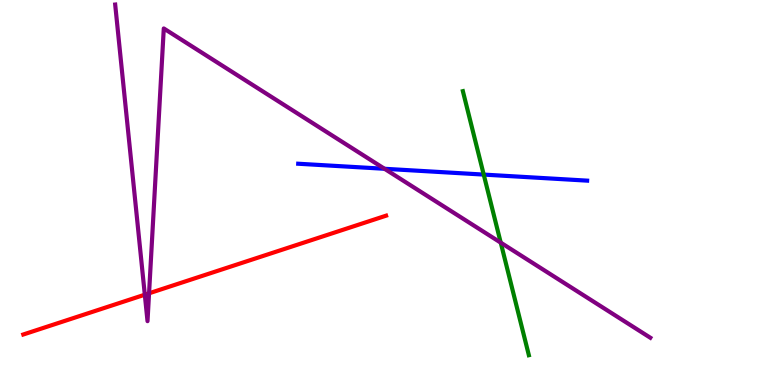[{'lines': ['blue', 'red'], 'intersections': []}, {'lines': ['green', 'red'], 'intersections': []}, {'lines': ['purple', 'red'], 'intersections': [{'x': 1.87, 'y': 2.35}, {'x': 1.92, 'y': 2.38}]}, {'lines': ['blue', 'green'], 'intersections': [{'x': 6.24, 'y': 5.47}]}, {'lines': ['blue', 'purple'], 'intersections': [{'x': 4.96, 'y': 5.62}]}, {'lines': ['green', 'purple'], 'intersections': [{'x': 6.46, 'y': 3.7}]}]